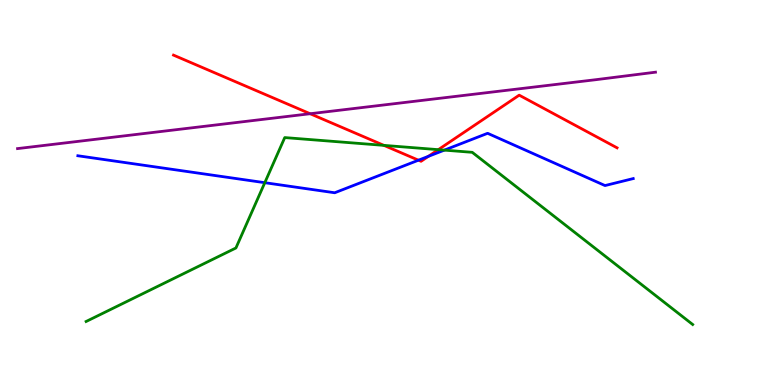[{'lines': ['blue', 'red'], 'intersections': [{'x': 5.4, 'y': 5.84}, {'x': 5.53, 'y': 5.94}]}, {'lines': ['green', 'red'], 'intersections': [{'x': 4.95, 'y': 6.22}, {'x': 5.66, 'y': 6.11}]}, {'lines': ['purple', 'red'], 'intersections': [{'x': 4.0, 'y': 7.05}]}, {'lines': ['blue', 'green'], 'intersections': [{'x': 3.42, 'y': 5.25}, {'x': 5.73, 'y': 6.1}]}, {'lines': ['blue', 'purple'], 'intersections': []}, {'lines': ['green', 'purple'], 'intersections': []}]